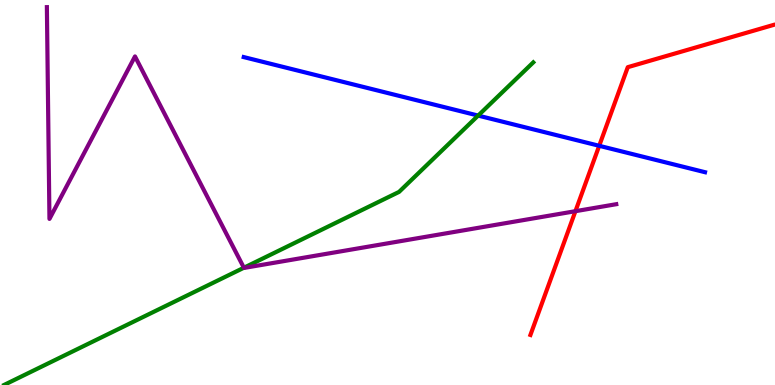[{'lines': ['blue', 'red'], 'intersections': [{'x': 7.73, 'y': 6.21}]}, {'lines': ['green', 'red'], 'intersections': []}, {'lines': ['purple', 'red'], 'intersections': [{'x': 7.42, 'y': 4.51}]}, {'lines': ['blue', 'green'], 'intersections': [{'x': 6.17, 'y': 7.0}]}, {'lines': ['blue', 'purple'], 'intersections': []}, {'lines': ['green', 'purple'], 'intersections': [{'x': 3.15, 'y': 3.05}]}]